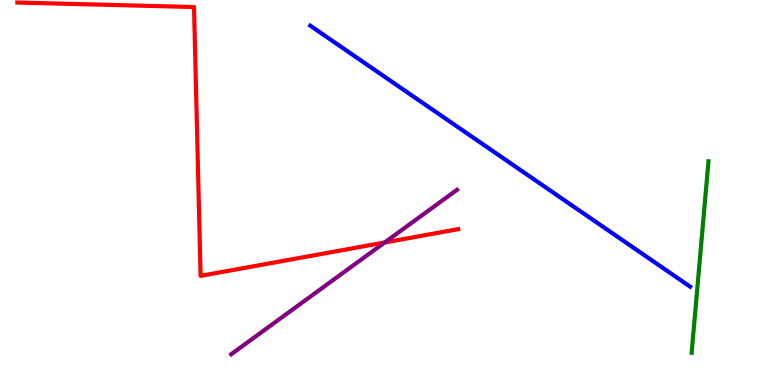[{'lines': ['blue', 'red'], 'intersections': []}, {'lines': ['green', 'red'], 'intersections': []}, {'lines': ['purple', 'red'], 'intersections': [{'x': 4.96, 'y': 3.7}]}, {'lines': ['blue', 'green'], 'intersections': []}, {'lines': ['blue', 'purple'], 'intersections': []}, {'lines': ['green', 'purple'], 'intersections': []}]